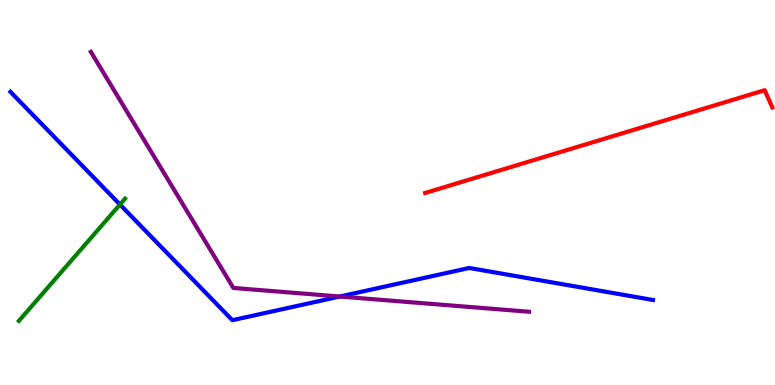[{'lines': ['blue', 'red'], 'intersections': []}, {'lines': ['green', 'red'], 'intersections': []}, {'lines': ['purple', 'red'], 'intersections': []}, {'lines': ['blue', 'green'], 'intersections': [{'x': 1.55, 'y': 4.69}]}, {'lines': ['blue', 'purple'], 'intersections': [{'x': 4.38, 'y': 2.3}]}, {'lines': ['green', 'purple'], 'intersections': []}]